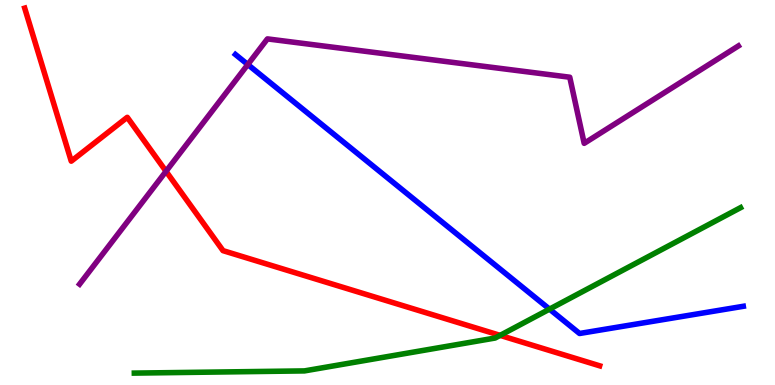[{'lines': ['blue', 'red'], 'intersections': []}, {'lines': ['green', 'red'], 'intersections': [{'x': 6.45, 'y': 1.29}]}, {'lines': ['purple', 'red'], 'intersections': [{'x': 2.14, 'y': 5.55}]}, {'lines': ['blue', 'green'], 'intersections': [{'x': 7.09, 'y': 1.97}]}, {'lines': ['blue', 'purple'], 'intersections': [{'x': 3.2, 'y': 8.32}]}, {'lines': ['green', 'purple'], 'intersections': []}]